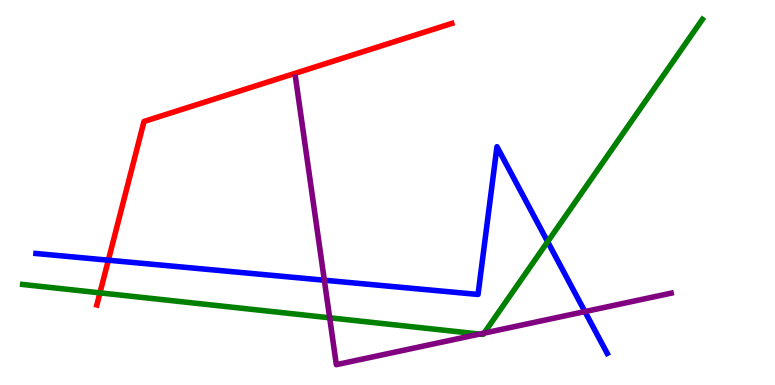[{'lines': ['blue', 'red'], 'intersections': [{'x': 1.4, 'y': 3.24}]}, {'lines': ['green', 'red'], 'intersections': [{'x': 1.29, 'y': 2.39}]}, {'lines': ['purple', 'red'], 'intersections': []}, {'lines': ['blue', 'green'], 'intersections': [{'x': 7.07, 'y': 3.72}]}, {'lines': ['blue', 'purple'], 'intersections': [{'x': 4.18, 'y': 2.72}, {'x': 7.55, 'y': 1.91}]}, {'lines': ['green', 'purple'], 'intersections': [{'x': 4.25, 'y': 1.75}, {'x': 6.19, 'y': 1.32}, {'x': 6.25, 'y': 1.35}]}]